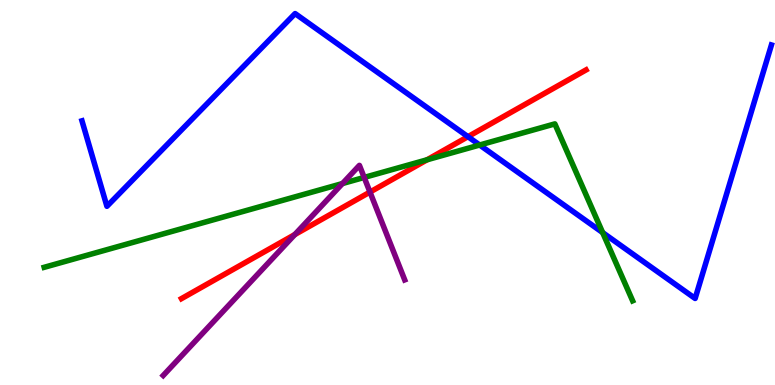[{'lines': ['blue', 'red'], 'intersections': [{'x': 6.04, 'y': 6.45}]}, {'lines': ['green', 'red'], 'intersections': [{'x': 5.51, 'y': 5.85}]}, {'lines': ['purple', 'red'], 'intersections': [{'x': 3.8, 'y': 3.91}, {'x': 4.77, 'y': 5.01}]}, {'lines': ['blue', 'green'], 'intersections': [{'x': 6.19, 'y': 6.23}, {'x': 7.78, 'y': 3.96}]}, {'lines': ['blue', 'purple'], 'intersections': []}, {'lines': ['green', 'purple'], 'intersections': [{'x': 4.42, 'y': 5.23}, {'x': 4.7, 'y': 5.39}]}]